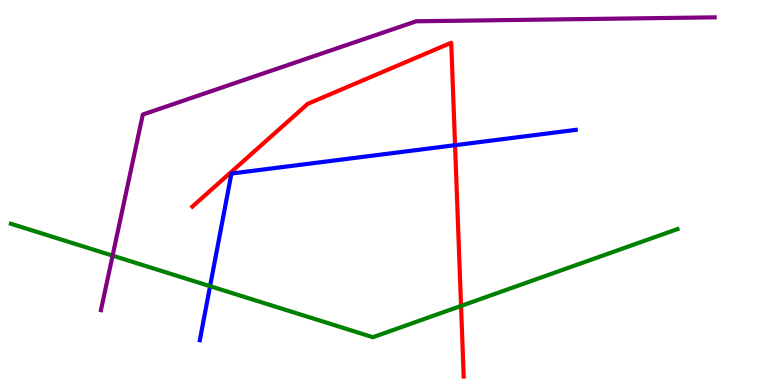[{'lines': ['blue', 'red'], 'intersections': [{'x': 5.87, 'y': 6.23}]}, {'lines': ['green', 'red'], 'intersections': [{'x': 5.95, 'y': 2.05}]}, {'lines': ['purple', 'red'], 'intersections': []}, {'lines': ['blue', 'green'], 'intersections': [{'x': 2.71, 'y': 2.57}]}, {'lines': ['blue', 'purple'], 'intersections': []}, {'lines': ['green', 'purple'], 'intersections': [{'x': 1.45, 'y': 3.36}]}]